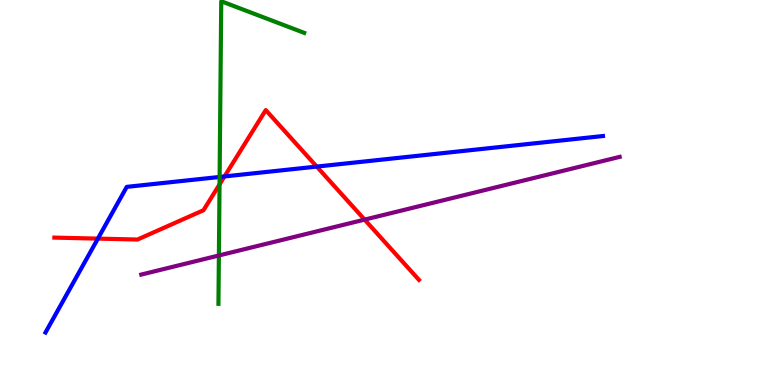[{'lines': ['blue', 'red'], 'intersections': [{'x': 1.26, 'y': 3.8}, {'x': 2.9, 'y': 5.42}, {'x': 4.09, 'y': 5.67}]}, {'lines': ['green', 'red'], 'intersections': [{'x': 2.83, 'y': 5.21}]}, {'lines': ['purple', 'red'], 'intersections': [{'x': 4.7, 'y': 4.3}]}, {'lines': ['blue', 'green'], 'intersections': [{'x': 2.83, 'y': 5.4}]}, {'lines': ['blue', 'purple'], 'intersections': []}, {'lines': ['green', 'purple'], 'intersections': [{'x': 2.82, 'y': 3.36}]}]